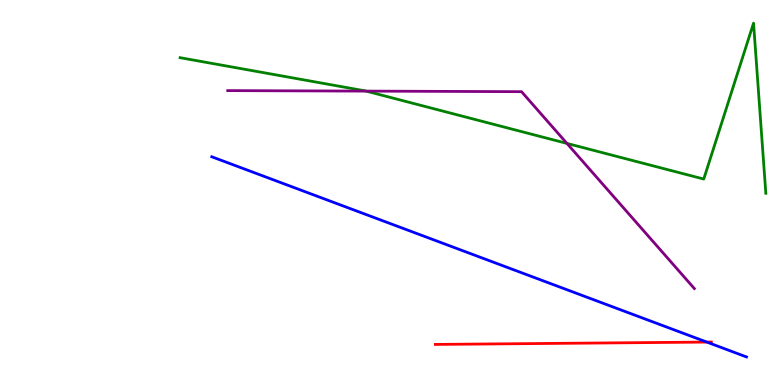[{'lines': ['blue', 'red'], 'intersections': [{'x': 9.12, 'y': 1.12}]}, {'lines': ['green', 'red'], 'intersections': []}, {'lines': ['purple', 'red'], 'intersections': []}, {'lines': ['blue', 'green'], 'intersections': []}, {'lines': ['blue', 'purple'], 'intersections': []}, {'lines': ['green', 'purple'], 'intersections': [{'x': 4.72, 'y': 7.63}, {'x': 7.32, 'y': 6.28}]}]